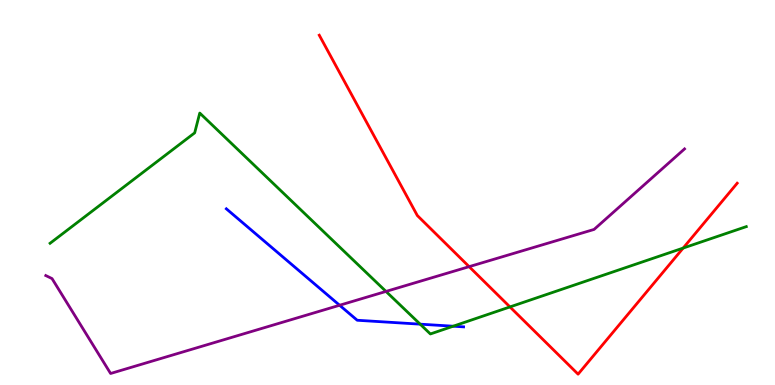[{'lines': ['blue', 'red'], 'intersections': []}, {'lines': ['green', 'red'], 'intersections': [{'x': 6.58, 'y': 2.03}, {'x': 8.81, 'y': 3.56}]}, {'lines': ['purple', 'red'], 'intersections': [{'x': 6.05, 'y': 3.07}]}, {'lines': ['blue', 'green'], 'intersections': [{'x': 5.42, 'y': 1.58}, {'x': 5.85, 'y': 1.53}]}, {'lines': ['blue', 'purple'], 'intersections': [{'x': 4.38, 'y': 2.07}]}, {'lines': ['green', 'purple'], 'intersections': [{'x': 4.98, 'y': 2.43}]}]